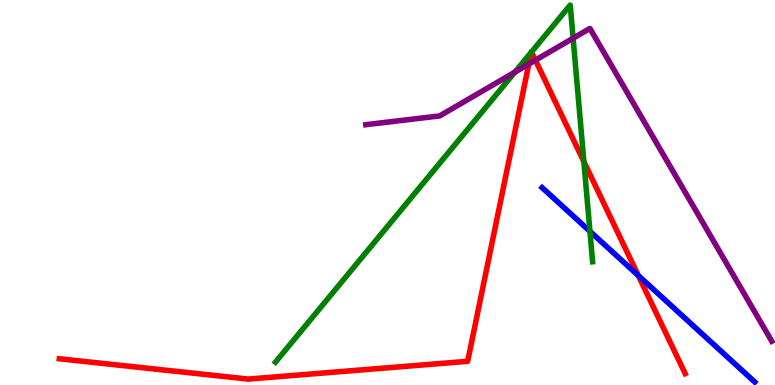[{'lines': ['blue', 'red'], 'intersections': [{'x': 8.24, 'y': 2.84}]}, {'lines': ['green', 'red'], 'intersections': [{'x': 6.85, 'y': 8.64}, {'x': 6.86, 'y': 8.65}, {'x': 7.53, 'y': 5.8}]}, {'lines': ['purple', 'red'], 'intersections': [{'x': 6.82, 'y': 8.34}, {'x': 6.91, 'y': 8.44}]}, {'lines': ['blue', 'green'], 'intersections': [{'x': 7.61, 'y': 3.99}]}, {'lines': ['blue', 'purple'], 'intersections': []}, {'lines': ['green', 'purple'], 'intersections': [{'x': 6.64, 'y': 8.13}, {'x': 7.4, 'y': 9.01}]}]